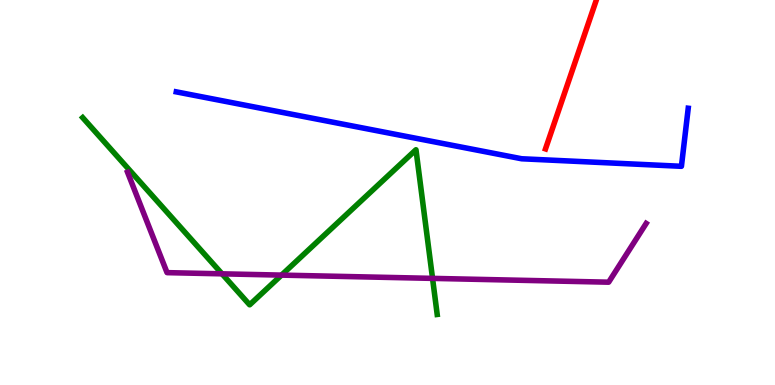[{'lines': ['blue', 'red'], 'intersections': []}, {'lines': ['green', 'red'], 'intersections': []}, {'lines': ['purple', 'red'], 'intersections': []}, {'lines': ['blue', 'green'], 'intersections': []}, {'lines': ['blue', 'purple'], 'intersections': []}, {'lines': ['green', 'purple'], 'intersections': [{'x': 2.86, 'y': 2.89}, {'x': 3.63, 'y': 2.85}, {'x': 5.58, 'y': 2.77}]}]